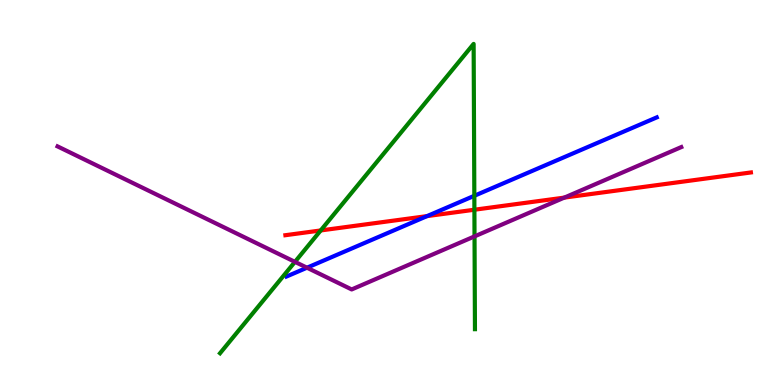[{'lines': ['blue', 'red'], 'intersections': [{'x': 5.51, 'y': 4.39}]}, {'lines': ['green', 'red'], 'intersections': [{'x': 4.14, 'y': 4.01}, {'x': 6.12, 'y': 4.55}]}, {'lines': ['purple', 'red'], 'intersections': [{'x': 7.28, 'y': 4.87}]}, {'lines': ['blue', 'green'], 'intersections': [{'x': 6.12, 'y': 4.91}]}, {'lines': ['blue', 'purple'], 'intersections': [{'x': 3.96, 'y': 3.05}]}, {'lines': ['green', 'purple'], 'intersections': [{'x': 3.81, 'y': 3.2}, {'x': 6.12, 'y': 3.86}]}]